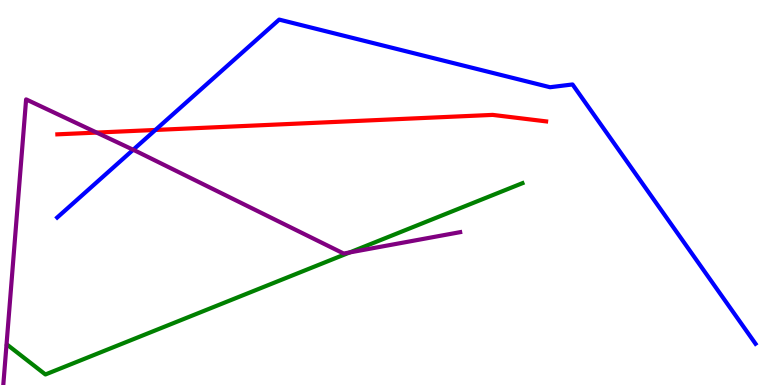[{'lines': ['blue', 'red'], 'intersections': [{'x': 2.01, 'y': 6.62}]}, {'lines': ['green', 'red'], 'intersections': []}, {'lines': ['purple', 'red'], 'intersections': [{'x': 1.25, 'y': 6.56}]}, {'lines': ['blue', 'green'], 'intersections': []}, {'lines': ['blue', 'purple'], 'intersections': [{'x': 1.72, 'y': 6.11}]}, {'lines': ['green', 'purple'], 'intersections': [{'x': 4.51, 'y': 3.44}]}]